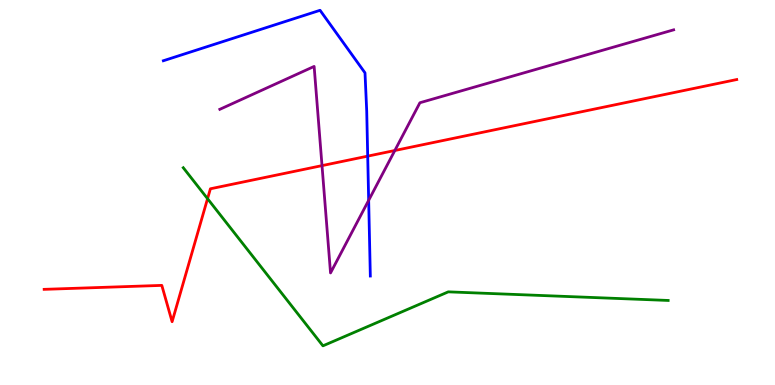[{'lines': ['blue', 'red'], 'intersections': [{'x': 4.74, 'y': 5.94}]}, {'lines': ['green', 'red'], 'intersections': [{'x': 2.68, 'y': 4.84}]}, {'lines': ['purple', 'red'], 'intersections': [{'x': 4.15, 'y': 5.7}, {'x': 5.09, 'y': 6.09}]}, {'lines': ['blue', 'green'], 'intersections': []}, {'lines': ['blue', 'purple'], 'intersections': [{'x': 4.76, 'y': 4.8}]}, {'lines': ['green', 'purple'], 'intersections': []}]